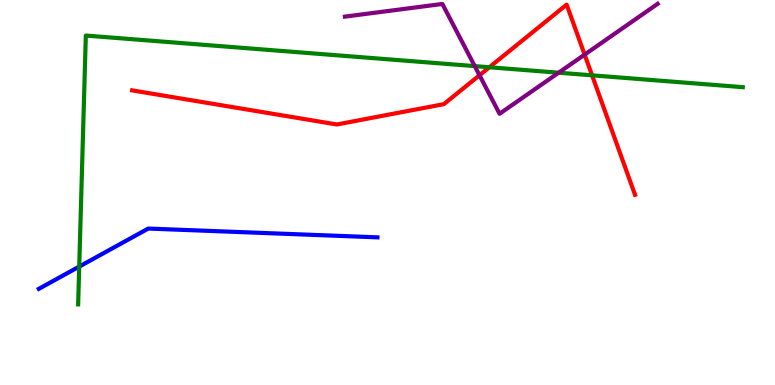[{'lines': ['blue', 'red'], 'intersections': []}, {'lines': ['green', 'red'], 'intersections': [{'x': 6.31, 'y': 8.25}, {'x': 7.64, 'y': 8.04}]}, {'lines': ['purple', 'red'], 'intersections': [{'x': 6.19, 'y': 8.05}, {'x': 7.54, 'y': 8.58}]}, {'lines': ['blue', 'green'], 'intersections': [{'x': 1.02, 'y': 3.08}]}, {'lines': ['blue', 'purple'], 'intersections': []}, {'lines': ['green', 'purple'], 'intersections': [{'x': 6.13, 'y': 8.28}, {'x': 7.21, 'y': 8.11}]}]